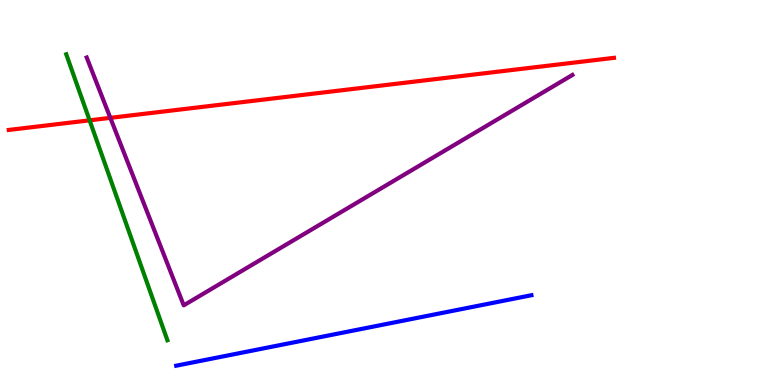[{'lines': ['blue', 'red'], 'intersections': []}, {'lines': ['green', 'red'], 'intersections': [{'x': 1.16, 'y': 6.87}]}, {'lines': ['purple', 'red'], 'intersections': [{'x': 1.42, 'y': 6.94}]}, {'lines': ['blue', 'green'], 'intersections': []}, {'lines': ['blue', 'purple'], 'intersections': []}, {'lines': ['green', 'purple'], 'intersections': []}]